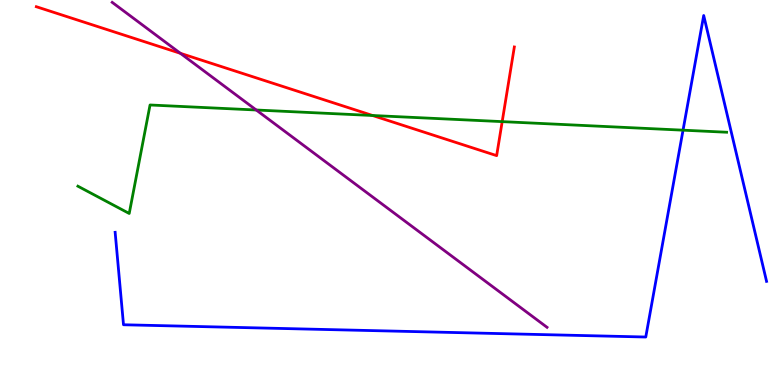[{'lines': ['blue', 'red'], 'intersections': []}, {'lines': ['green', 'red'], 'intersections': [{'x': 4.81, 'y': 7.0}, {'x': 6.48, 'y': 6.84}]}, {'lines': ['purple', 'red'], 'intersections': [{'x': 2.33, 'y': 8.62}]}, {'lines': ['blue', 'green'], 'intersections': [{'x': 8.81, 'y': 6.62}]}, {'lines': ['blue', 'purple'], 'intersections': []}, {'lines': ['green', 'purple'], 'intersections': [{'x': 3.31, 'y': 7.14}]}]